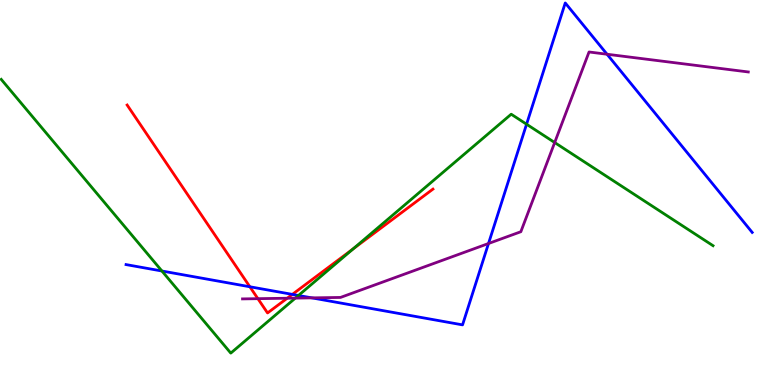[{'lines': ['blue', 'red'], 'intersections': [{'x': 3.22, 'y': 2.55}, {'x': 3.77, 'y': 2.35}]}, {'lines': ['green', 'red'], 'intersections': [{'x': 4.56, 'y': 3.54}]}, {'lines': ['purple', 'red'], 'intersections': [{'x': 3.33, 'y': 2.24}, {'x': 3.71, 'y': 2.25}]}, {'lines': ['blue', 'green'], 'intersections': [{'x': 2.09, 'y': 2.96}, {'x': 3.85, 'y': 2.33}, {'x': 6.79, 'y': 6.77}]}, {'lines': ['blue', 'purple'], 'intersections': [{'x': 4.02, 'y': 2.26}, {'x': 6.3, 'y': 3.68}, {'x': 7.83, 'y': 8.59}]}, {'lines': ['green', 'purple'], 'intersections': [{'x': 3.81, 'y': 2.26}, {'x': 7.16, 'y': 6.3}]}]